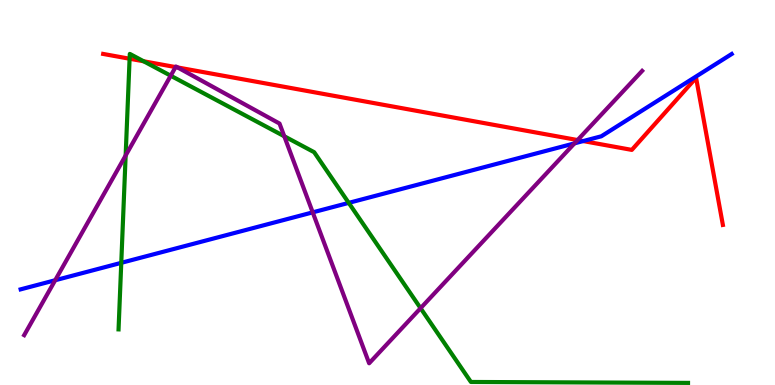[{'lines': ['blue', 'red'], 'intersections': [{'x': 7.52, 'y': 6.34}]}, {'lines': ['green', 'red'], 'intersections': [{'x': 1.67, 'y': 8.47}, {'x': 1.85, 'y': 8.41}]}, {'lines': ['purple', 'red'], 'intersections': [{'x': 2.27, 'y': 8.26}, {'x': 2.29, 'y': 8.25}, {'x': 7.45, 'y': 6.36}]}, {'lines': ['blue', 'green'], 'intersections': [{'x': 1.56, 'y': 3.17}, {'x': 4.5, 'y': 4.73}]}, {'lines': ['blue', 'purple'], 'intersections': [{'x': 0.712, 'y': 2.72}, {'x': 4.04, 'y': 4.48}, {'x': 7.41, 'y': 6.28}]}, {'lines': ['green', 'purple'], 'intersections': [{'x': 1.62, 'y': 5.96}, {'x': 2.2, 'y': 8.03}, {'x': 3.67, 'y': 6.46}, {'x': 5.43, 'y': 2.0}]}]